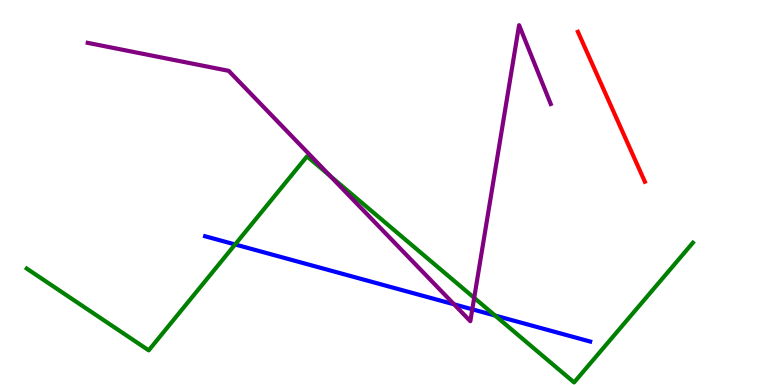[{'lines': ['blue', 'red'], 'intersections': []}, {'lines': ['green', 'red'], 'intersections': []}, {'lines': ['purple', 'red'], 'intersections': []}, {'lines': ['blue', 'green'], 'intersections': [{'x': 3.03, 'y': 3.65}, {'x': 6.39, 'y': 1.8}]}, {'lines': ['blue', 'purple'], 'intersections': [{'x': 5.86, 'y': 2.1}, {'x': 6.09, 'y': 1.97}]}, {'lines': ['green', 'purple'], 'intersections': [{'x': 4.26, 'y': 5.43}, {'x': 6.12, 'y': 2.26}]}]